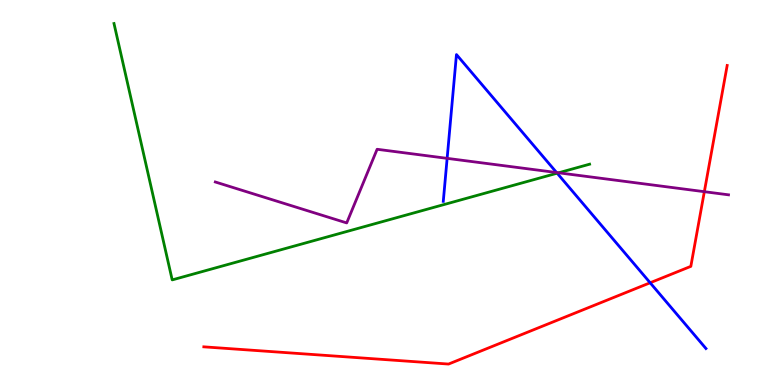[{'lines': ['blue', 'red'], 'intersections': [{'x': 8.39, 'y': 2.66}]}, {'lines': ['green', 'red'], 'intersections': []}, {'lines': ['purple', 'red'], 'intersections': [{'x': 9.09, 'y': 5.02}]}, {'lines': ['blue', 'green'], 'intersections': [{'x': 7.19, 'y': 5.5}]}, {'lines': ['blue', 'purple'], 'intersections': [{'x': 5.77, 'y': 5.89}, {'x': 7.18, 'y': 5.52}]}, {'lines': ['green', 'purple'], 'intersections': [{'x': 7.21, 'y': 5.51}]}]